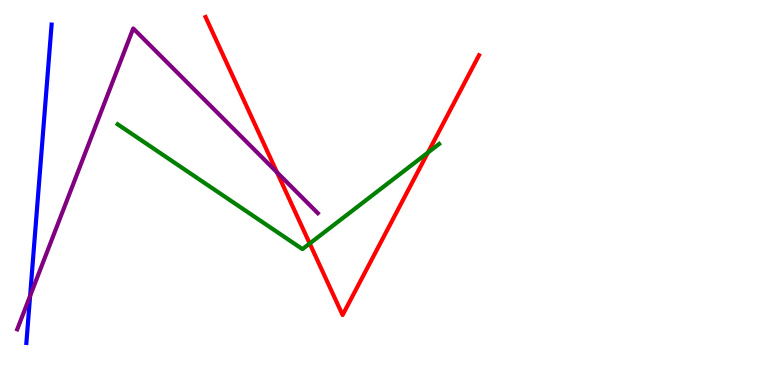[{'lines': ['blue', 'red'], 'intersections': []}, {'lines': ['green', 'red'], 'intersections': [{'x': 4.0, 'y': 3.68}, {'x': 5.52, 'y': 6.04}]}, {'lines': ['purple', 'red'], 'intersections': [{'x': 3.57, 'y': 5.52}]}, {'lines': ['blue', 'green'], 'intersections': []}, {'lines': ['blue', 'purple'], 'intersections': [{'x': 0.388, 'y': 2.31}]}, {'lines': ['green', 'purple'], 'intersections': []}]